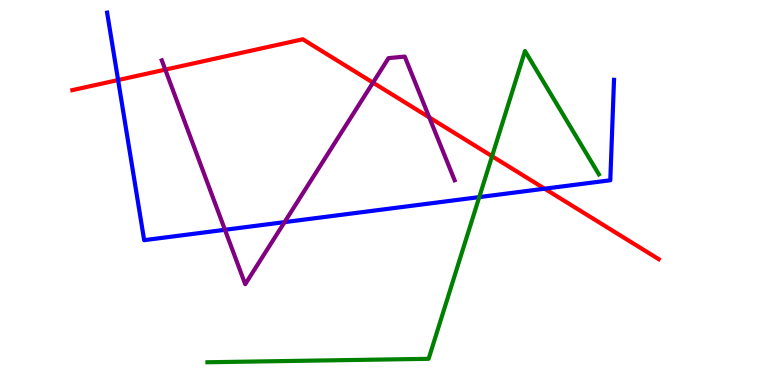[{'lines': ['blue', 'red'], 'intersections': [{'x': 1.52, 'y': 7.92}, {'x': 7.03, 'y': 5.1}]}, {'lines': ['green', 'red'], 'intersections': [{'x': 6.35, 'y': 5.94}]}, {'lines': ['purple', 'red'], 'intersections': [{'x': 2.13, 'y': 8.19}, {'x': 4.81, 'y': 7.85}, {'x': 5.54, 'y': 6.95}]}, {'lines': ['blue', 'green'], 'intersections': [{'x': 6.18, 'y': 4.88}]}, {'lines': ['blue', 'purple'], 'intersections': [{'x': 2.9, 'y': 4.03}, {'x': 3.67, 'y': 4.23}]}, {'lines': ['green', 'purple'], 'intersections': []}]